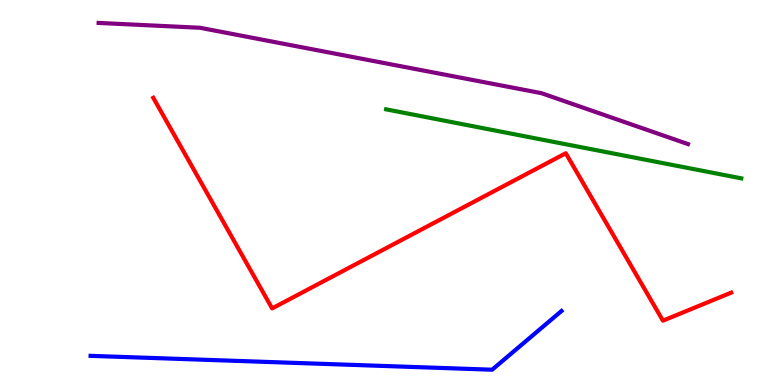[{'lines': ['blue', 'red'], 'intersections': []}, {'lines': ['green', 'red'], 'intersections': []}, {'lines': ['purple', 'red'], 'intersections': []}, {'lines': ['blue', 'green'], 'intersections': []}, {'lines': ['blue', 'purple'], 'intersections': []}, {'lines': ['green', 'purple'], 'intersections': []}]